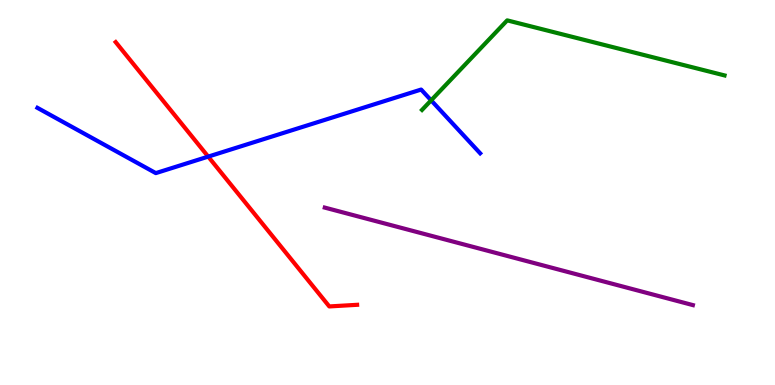[{'lines': ['blue', 'red'], 'intersections': [{'x': 2.69, 'y': 5.93}]}, {'lines': ['green', 'red'], 'intersections': []}, {'lines': ['purple', 'red'], 'intersections': []}, {'lines': ['blue', 'green'], 'intersections': [{'x': 5.56, 'y': 7.39}]}, {'lines': ['blue', 'purple'], 'intersections': []}, {'lines': ['green', 'purple'], 'intersections': []}]